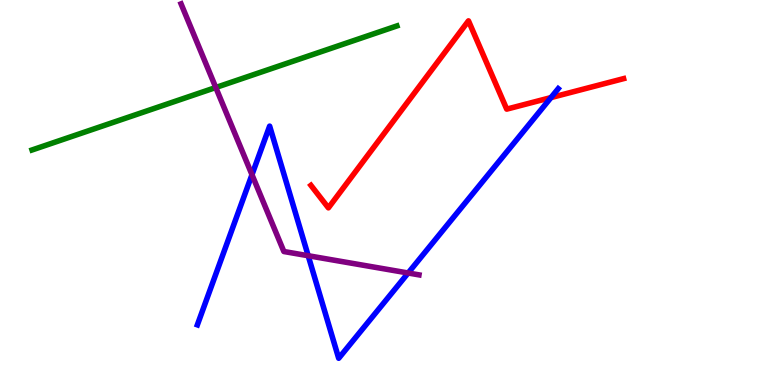[{'lines': ['blue', 'red'], 'intersections': [{'x': 7.11, 'y': 7.47}]}, {'lines': ['green', 'red'], 'intersections': []}, {'lines': ['purple', 'red'], 'intersections': []}, {'lines': ['blue', 'green'], 'intersections': []}, {'lines': ['blue', 'purple'], 'intersections': [{'x': 3.25, 'y': 5.46}, {'x': 3.98, 'y': 3.36}, {'x': 5.27, 'y': 2.91}]}, {'lines': ['green', 'purple'], 'intersections': [{'x': 2.78, 'y': 7.73}]}]